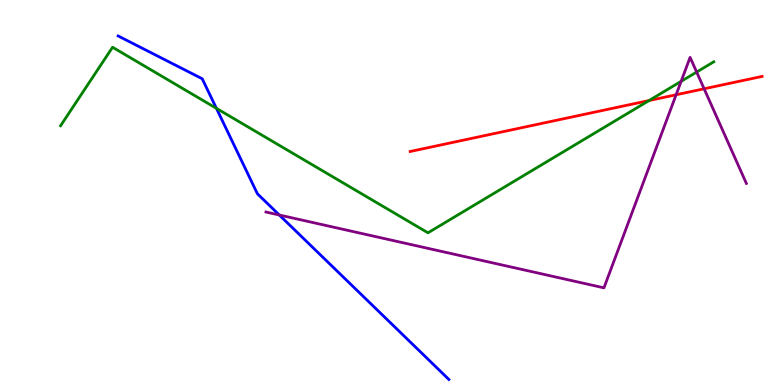[{'lines': ['blue', 'red'], 'intersections': []}, {'lines': ['green', 'red'], 'intersections': [{'x': 8.38, 'y': 7.39}]}, {'lines': ['purple', 'red'], 'intersections': [{'x': 8.72, 'y': 7.54}, {'x': 9.09, 'y': 7.69}]}, {'lines': ['blue', 'green'], 'intersections': [{'x': 2.79, 'y': 7.19}]}, {'lines': ['blue', 'purple'], 'intersections': [{'x': 3.6, 'y': 4.42}]}, {'lines': ['green', 'purple'], 'intersections': [{'x': 8.79, 'y': 7.89}, {'x': 8.99, 'y': 8.13}]}]